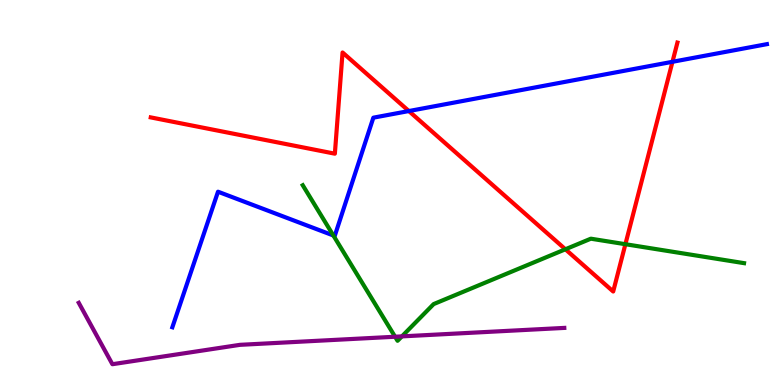[{'lines': ['blue', 'red'], 'intersections': [{'x': 5.28, 'y': 7.12}, {'x': 8.68, 'y': 8.39}]}, {'lines': ['green', 'red'], 'intersections': [{'x': 7.3, 'y': 3.53}, {'x': 8.07, 'y': 3.66}]}, {'lines': ['purple', 'red'], 'intersections': []}, {'lines': ['blue', 'green'], 'intersections': [{'x': 4.3, 'y': 3.88}]}, {'lines': ['blue', 'purple'], 'intersections': []}, {'lines': ['green', 'purple'], 'intersections': [{'x': 5.1, 'y': 1.25}, {'x': 5.19, 'y': 1.26}]}]